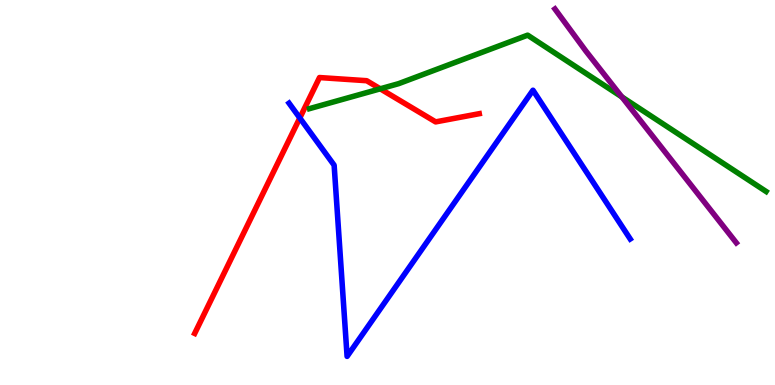[{'lines': ['blue', 'red'], 'intersections': [{'x': 3.87, 'y': 6.94}]}, {'lines': ['green', 'red'], 'intersections': [{'x': 4.91, 'y': 7.69}]}, {'lines': ['purple', 'red'], 'intersections': []}, {'lines': ['blue', 'green'], 'intersections': []}, {'lines': ['blue', 'purple'], 'intersections': []}, {'lines': ['green', 'purple'], 'intersections': [{'x': 8.02, 'y': 7.48}]}]